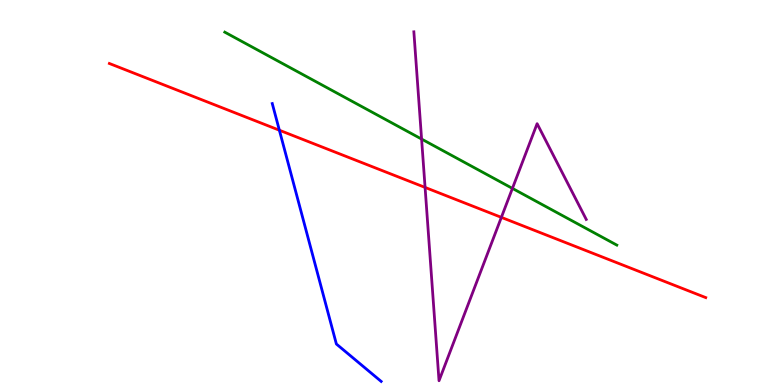[{'lines': ['blue', 'red'], 'intersections': [{'x': 3.6, 'y': 6.62}]}, {'lines': ['green', 'red'], 'intersections': []}, {'lines': ['purple', 'red'], 'intersections': [{'x': 5.48, 'y': 5.13}, {'x': 6.47, 'y': 4.35}]}, {'lines': ['blue', 'green'], 'intersections': []}, {'lines': ['blue', 'purple'], 'intersections': []}, {'lines': ['green', 'purple'], 'intersections': [{'x': 5.44, 'y': 6.39}, {'x': 6.61, 'y': 5.11}]}]